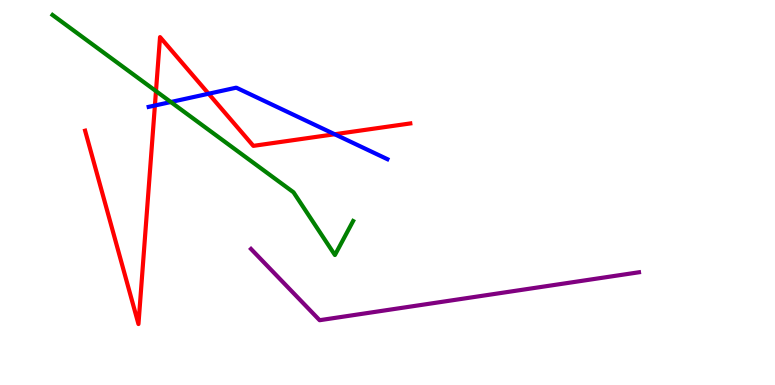[{'lines': ['blue', 'red'], 'intersections': [{'x': 2.0, 'y': 7.26}, {'x': 2.69, 'y': 7.57}, {'x': 4.32, 'y': 6.51}]}, {'lines': ['green', 'red'], 'intersections': [{'x': 2.01, 'y': 7.63}]}, {'lines': ['purple', 'red'], 'intersections': []}, {'lines': ['blue', 'green'], 'intersections': [{'x': 2.2, 'y': 7.35}]}, {'lines': ['blue', 'purple'], 'intersections': []}, {'lines': ['green', 'purple'], 'intersections': []}]